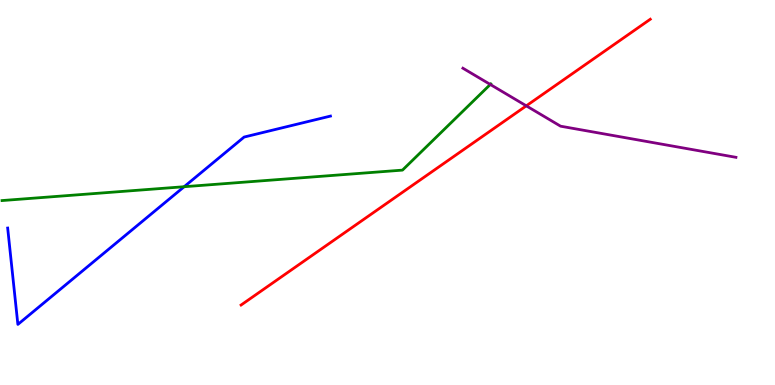[{'lines': ['blue', 'red'], 'intersections': []}, {'lines': ['green', 'red'], 'intersections': []}, {'lines': ['purple', 'red'], 'intersections': [{'x': 6.79, 'y': 7.25}]}, {'lines': ['blue', 'green'], 'intersections': [{'x': 2.38, 'y': 5.15}]}, {'lines': ['blue', 'purple'], 'intersections': []}, {'lines': ['green', 'purple'], 'intersections': [{'x': 6.33, 'y': 7.81}]}]